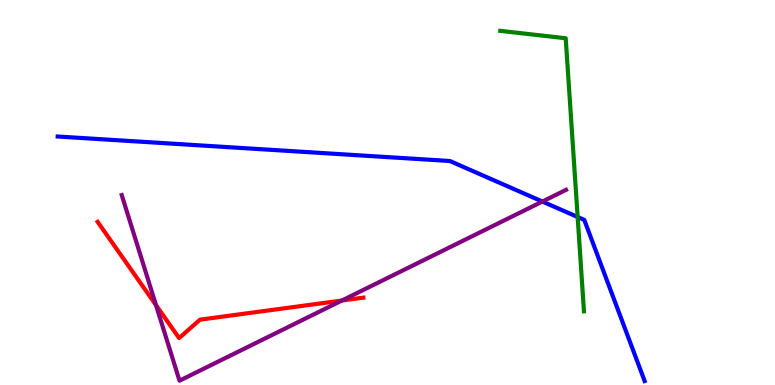[{'lines': ['blue', 'red'], 'intersections': []}, {'lines': ['green', 'red'], 'intersections': []}, {'lines': ['purple', 'red'], 'intersections': [{'x': 2.01, 'y': 2.07}, {'x': 4.41, 'y': 2.19}]}, {'lines': ['blue', 'green'], 'intersections': [{'x': 7.45, 'y': 4.36}]}, {'lines': ['blue', 'purple'], 'intersections': [{'x': 7.0, 'y': 4.77}]}, {'lines': ['green', 'purple'], 'intersections': []}]